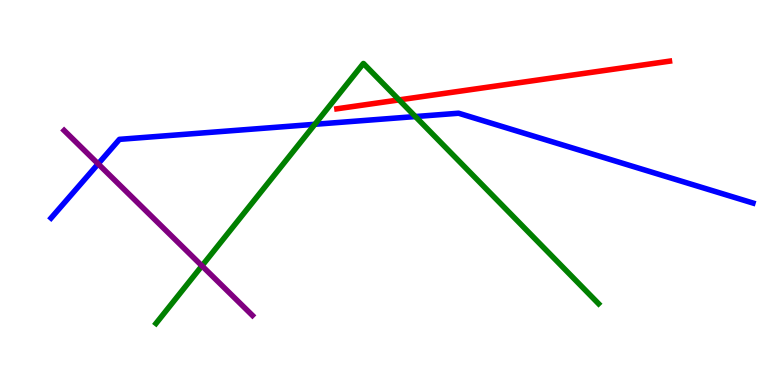[{'lines': ['blue', 'red'], 'intersections': []}, {'lines': ['green', 'red'], 'intersections': [{'x': 5.15, 'y': 7.41}]}, {'lines': ['purple', 'red'], 'intersections': []}, {'lines': ['blue', 'green'], 'intersections': [{'x': 4.06, 'y': 6.77}, {'x': 5.36, 'y': 6.97}]}, {'lines': ['blue', 'purple'], 'intersections': [{'x': 1.27, 'y': 5.74}]}, {'lines': ['green', 'purple'], 'intersections': [{'x': 2.61, 'y': 3.1}]}]